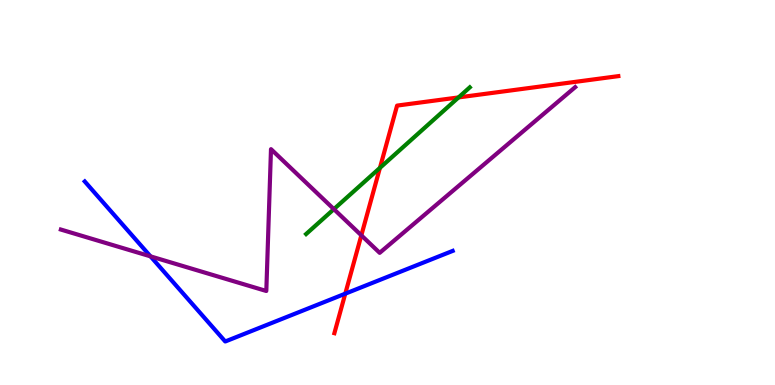[{'lines': ['blue', 'red'], 'intersections': [{'x': 4.46, 'y': 2.37}]}, {'lines': ['green', 'red'], 'intersections': [{'x': 4.9, 'y': 5.64}, {'x': 5.92, 'y': 7.47}]}, {'lines': ['purple', 'red'], 'intersections': [{'x': 4.66, 'y': 3.89}]}, {'lines': ['blue', 'green'], 'intersections': []}, {'lines': ['blue', 'purple'], 'intersections': [{'x': 1.94, 'y': 3.34}]}, {'lines': ['green', 'purple'], 'intersections': [{'x': 4.31, 'y': 4.57}]}]